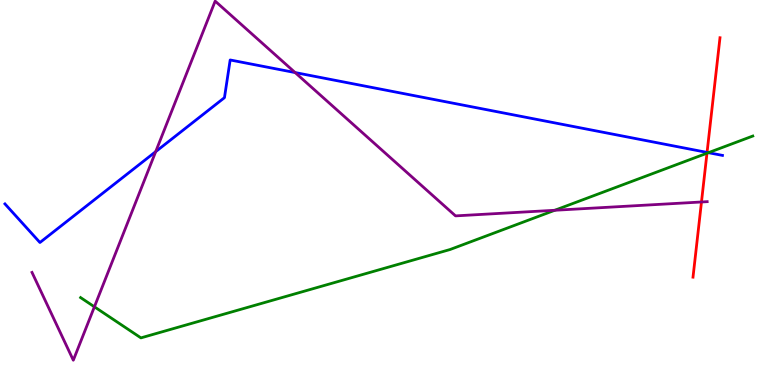[{'lines': ['blue', 'red'], 'intersections': [{'x': 9.12, 'y': 6.04}]}, {'lines': ['green', 'red'], 'intersections': [{'x': 9.12, 'y': 6.02}]}, {'lines': ['purple', 'red'], 'intersections': [{'x': 9.05, 'y': 4.75}]}, {'lines': ['blue', 'green'], 'intersections': [{'x': 9.14, 'y': 6.03}]}, {'lines': ['blue', 'purple'], 'intersections': [{'x': 2.01, 'y': 6.06}, {'x': 3.81, 'y': 8.12}]}, {'lines': ['green', 'purple'], 'intersections': [{'x': 1.22, 'y': 2.03}, {'x': 7.16, 'y': 4.54}]}]